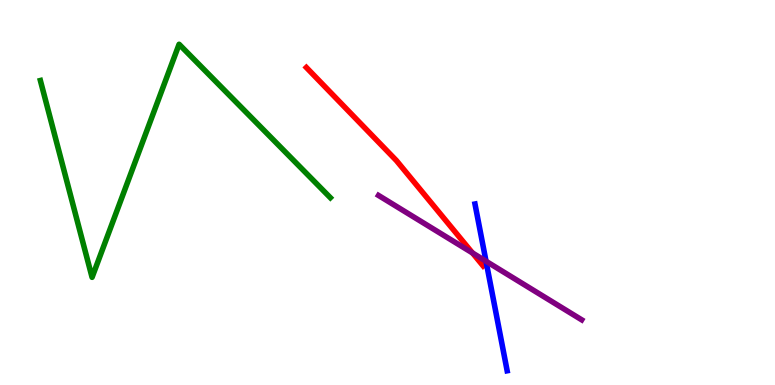[{'lines': ['blue', 'red'], 'intersections': []}, {'lines': ['green', 'red'], 'intersections': []}, {'lines': ['purple', 'red'], 'intersections': [{'x': 6.1, 'y': 3.43}]}, {'lines': ['blue', 'green'], 'intersections': []}, {'lines': ['blue', 'purple'], 'intersections': [{'x': 6.27, 'y': 3.21}]}, {'lines': ['green', 'purple'], 'intersections': []}]